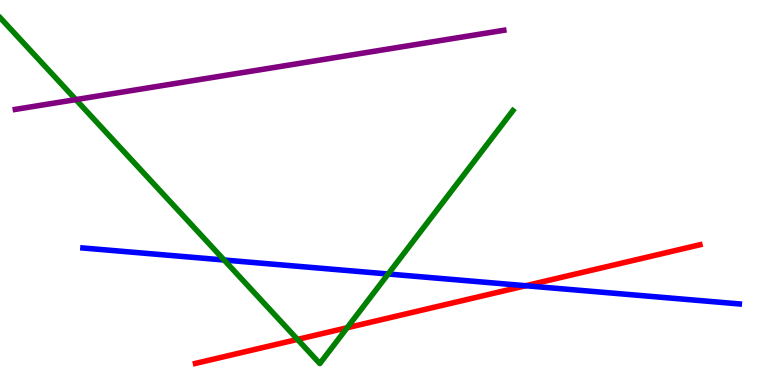[{'lines': ['blue', 'red'], 'intersections': [{'x': 6.78, 'y': 2.58}]}, {'lines': ['green', 'red'], 'intersections': [{'x': 3.84, 'y': 1.18}, {'x': 4.48, 'y': 1.49}]}, {'lines': ['purple', 'red'], 'intersections': []}, {'lines': ['blue', 'green'], 'intersections': [{'x': 2.89, 'y': 3.25}, {'x': 5.01, 'y': 2.88}]}, {'lines': ['blue', 'purple'], 'intersections': []}, {'lines': ['green', 'purple'], 'intersections': [{'x': 0.979, 'y': 7.41}]}]